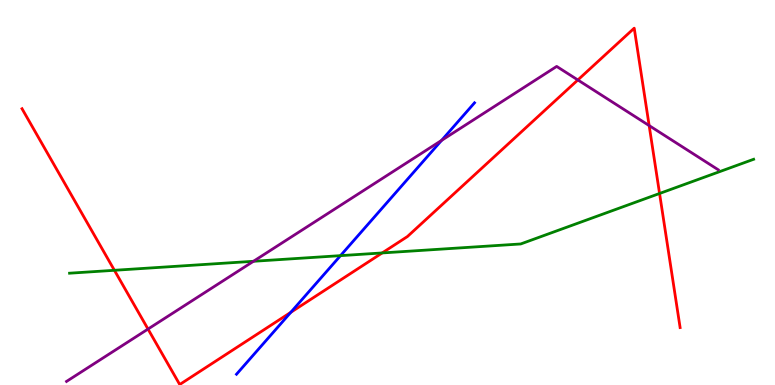[{'lines': ['blue', 'red'], 'intersections': [{'x': 3.75, 'y': 1.89}]}, {'lines': ['green', 'red'], 'intersections': [{'x': 1.48, 'y': 2.98}, {'x': 4.93, 'y': 3.43}, {'x': 8.51, 'y': 4.97}]}, {'lines': ['purple', 'red'], 'intersections': [{'x': 1.91, 'y': 1.45}, {'x': 7.46, 'y': 7.92}, {'x': 8.38, 'y': 6.74}]}, {'lines': ['blue', 'green'], 'intersections': [{'x': 4.39, 'y': 3.36}]}, {'lines': ['blue', 'purple'], 'intersections': [{'x': 5.7, 'y': 6.35}]}, {'lines': ['green', 'purple'], 'intersections': [{'x': 3.27, 'y': 3.21}]}]